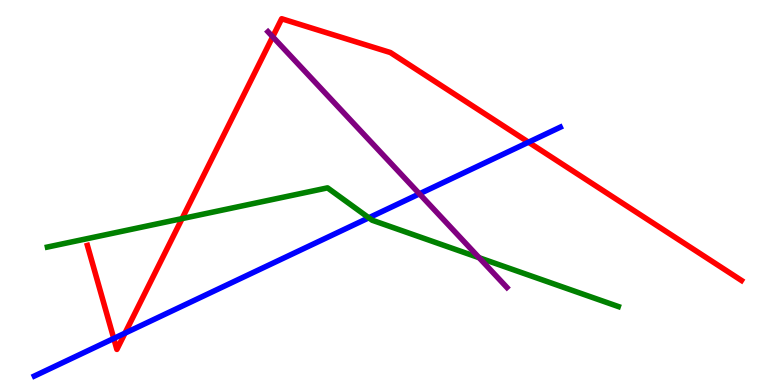[{'lines': ['blue', 'red'], 'intersections': [{'x': 1.47, 'y': 1.21}, {'x': 1.61, 'y': 1.35}, {'x': 6.82, 'y': 6.31}]}, {'lines': ['green', 'red'], 'intersections': [{'x': 2.35, 'y': 4.32}]}, {'lines': ['purple', 'red'], 'intersections': [{'x': 3.52, 'y': 9.04}]}, {'lines': ['blue', 'green'], 'intersections': [{'x': 4.76, 'y': 4.34}]}, {'lines': ['blue', 'purple'], 'intersections': [{'x': 5.41, 'y': 4.97}]}, {'lines': ['green', 'purple'], 'intersections': [{'x': 6.18, 'y': 3.31}]}]